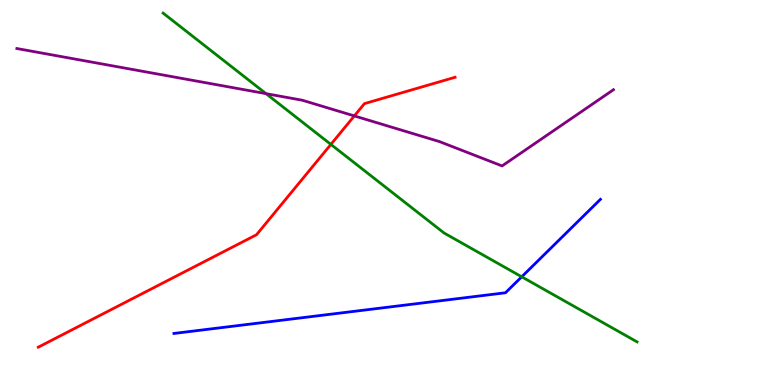[{'lines': ['blue', 'red'], 'intersections': []}, {'lines': ['green', 'red'], 'intersections': [{'x': 4.27, 'y': 6.25}]}, {'lines': ['purple', 'red'], 'intersections': [{'x': 4.57, 'y': 6.99}]}, {'lines': ['blue', 'green'], 'intersections': [{'x': 6.73, 'y': 2.81}]}, {'lines': ['blue', 'purple'], 'intersections': []}, {'lines': ['green', 'purple'], 'intersections': [{'x': 3.43, 'y': 7.57}]}]